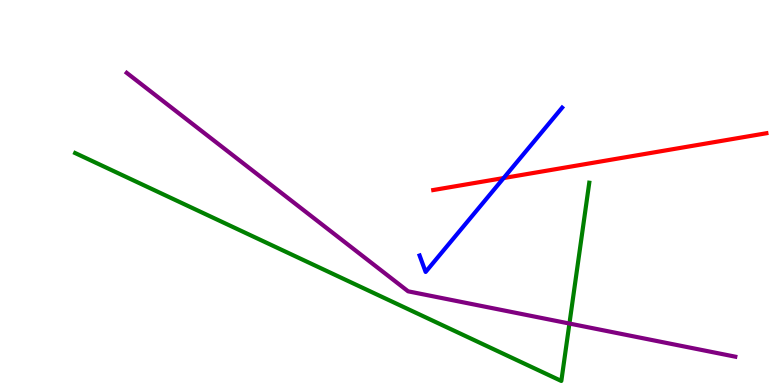[{'lines': ['blue', 'red'], 'intersections': [{'x': 6.5, 'y': 5.38}]}, {'lines': ['green', 'red'], 'intersections': []}, {'lines': ['purple', 'red'], 'intersections': []}, {'lines': ['blue', 'green'], 'intersections': []}, {'lines': ['blue', 'purple'], 'intersections': []}, {'lines': ['green', 'purple'], 'intersections': [{'x': 7.35, 'y': 1.6}]}]